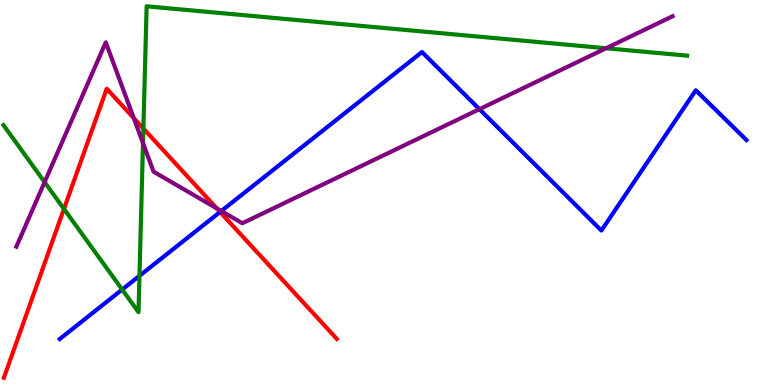[{'lines': ['blue', 'red'], 'intersections': [{'x': 2.84, 'y': 4.49}]}, {'lines': ['green', 'red'], 'intersections': [{'x': 0.825, 'y': 4.57}, {'x': 1.85, 'y': 6.66}]}, {'lines': ['purple', 'red'], 'intersections': [{'x': 1.73, 'y': 6.93}, {'x': 2.8, 'y': 4.59}]}, {'lines': ['blue', 'green'], 'intersections': [{'x': 1.58, 'y': 2.48}, {'x': 1.8, 'y': 2.84}]}, {'lines': ['blue', 'purple'], 'intersections': [{'x': 2.86, 'y': 4.52}, {'x': 6.19, 'y': 7.16}]}, {'lines': ['green', 'purple'], 'intersections': [{'x': 0.575, 'y': 5.27}, {'x': 1.85, 'y': 6.28}, {'x': 7.82, 'y': 8.75}]}]